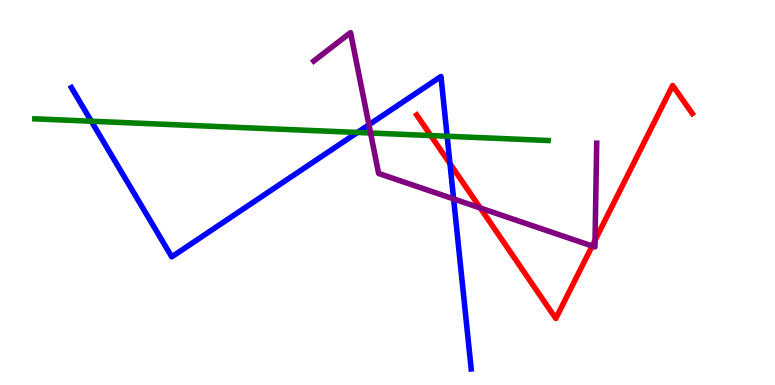[{'lines': ['blue', 'red'], 'intersections': [{'x': 5.81, 'y': 5.75}]}, {'lines': ['green', 'red'], 'intersections': [{'x': 5.56, 'y': 6.48}]}, {'lines': ['purple', 'red'], 'intersections': [{'x': 6.2, 'y': 4.6}, {'x': 7.64, 'y': 3.61}, {'x': 7.68, 'y': 3.76}]}, {'lines': ['blue', 'green'], 'intersections': [{'x': 1.18, 'y': 6.85}, {'x': 4.61, 'y': 6.56}, {'x': 5.77, 'y': 6.46}]}, {'lines': ['blue', 'purple'], 'intersections': [{'x': 4.76, 'y': 6.76}, {'x': 5.85, 'y': 4.83}]}, {'lines': ['green', 'purple'], 'intersections': [{'x': 4.78, 'y': 6.55}]}]